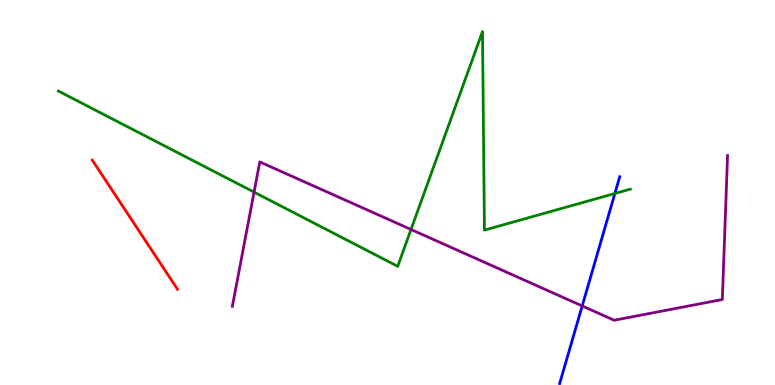[{'lines': ['blue', 'red'], 'intersections': []}, {'lines': ['green', 'red'], 'intersections': []}, {'lines': ['purple', 'red'], 'intersections': []}, {'lines': ['blue', 'green'], 'intersections': [{'x': 7.93, 'y': 4.97}]}, {'lines': ['blue', 'purple'], 'intersections': [{'x': 7.51, 'y': 2.05}]}, {'lines': ['green', 'purple'], 'intersections': [{'x': 3.28, 'y': 5.01}, {'x': 5.3, 'y': 4.04}]}]